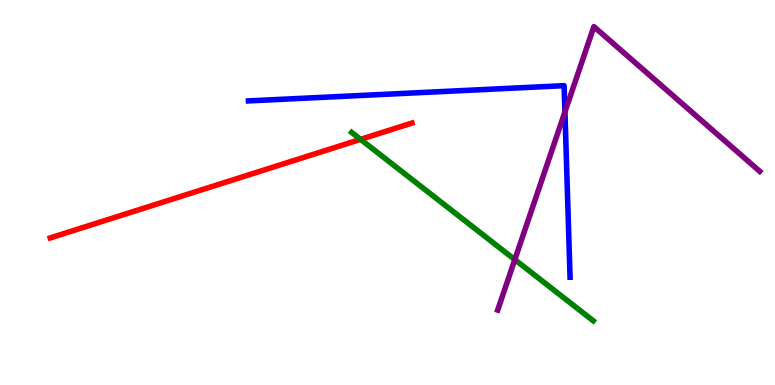[{'lines': ['blue', 'red'], 'intersections': []}, {'lines': ['green', 'red'], 'intersections': [{'x': 4.65, 'y': 6.38}]}, {'lines': ['purple', 'red'], 'intersections': []}, {'lines': ['blue', 'green'], 'intersections': []}, {'lines': ['blue', 'purple'], 'intersections': [{'x': 7.29, 'y': 7.09}]}, {'lines': ['green', 'purple'], 'intersections': [{'x': 6.64, 'y': 3.26}]}]